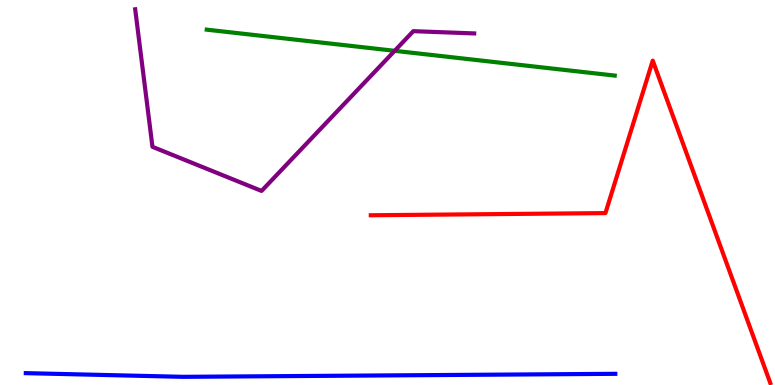[{'lines': ['blue', 'red'], 'intersections': []}, {'lines': ['green', 'red'], 'intersections': []}, {'lines': ['purple', 'red'], 'intersections': []}, {'lines': ['blue', 'green'], 'intersections': []}, {'lines': ['blue', 'purple'], 'intersections': []}, {'lines': ['green', 'purple'], 'intersections': [{'x': 5.09, 'y': 8.68}]}]